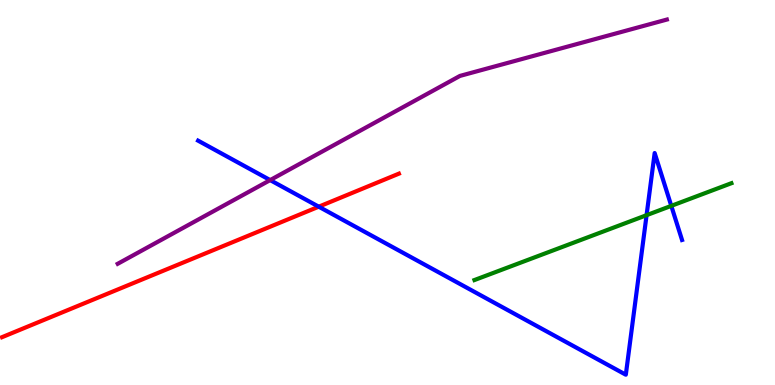[{'lines': ['blue', 'red'], 'intersections': [{'x': 4.11, 'y': 4.63}]}, {'lines': ['green', 'red'], 'intersections': []}, {'lines': ['purple', 'red'], 'intersections': []}, {'lines': ['blue', 'green'], 'intersections': [{'x': 8.34, 'y': 4.41}, {'x': 8.66, 'y': 4.65}]}, {'lines': ['blue', 'purple'], 'intersections': [{'x': 3.49, 'y': 5.32}]}, {'lines': ['green', 'purple'], 'intersections': []}]